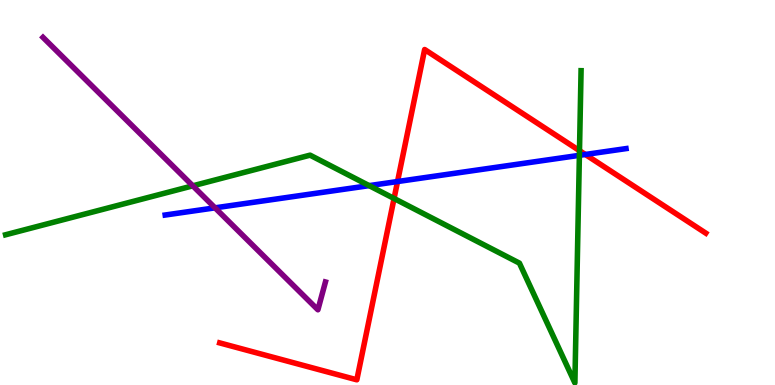[{'lines': ['blue', 'red'], 'intersections': [{'x': 5.13, 'y': 5.28}, {'x': 7.55, 'y': 5.99}]}, {'lines': ['green', 'red'], 'intersections': [{'x': 5.08, 'y': 4.84}, {'x': 7.48, 'y': 6.09}]}, {'lines': ['purple', 'red'], 'intersections': []}, {'lines': ['blue', 'green'], 'intersections': [{'x': 4.76, 'y': 5.18}, {'x': 7.48, 'y': 5.97}]}, {'lines': ['blue', 'purple'], 'intersections': [{'x': 2.77, 'y': 4.6}]}, {'lines': ['green', 'purple'], 'intersections': [{'x': 2.49, 'y': 5.17}]}]